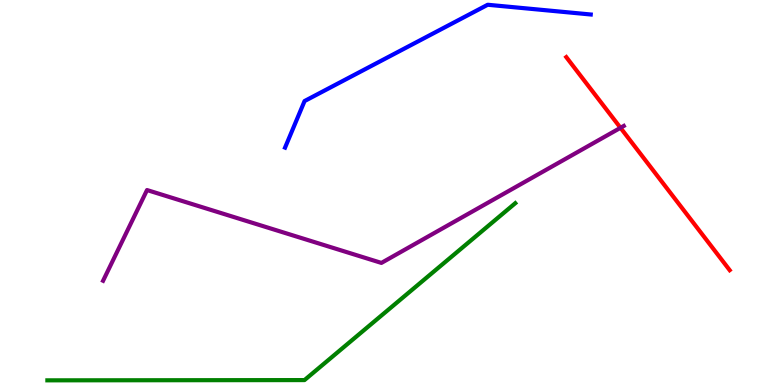[{'lines': ['blue', 'red'], 'intersections': []}, {'lines': ['green', 'red'], 'intersections': []}, {'lines': ['purple', 'red'], 'intersections': [{'x': 8.01, 'y': 6.68}]}, {'lines': ['blue', 'green'], 'intersections': []}, {'lines': ['blue', 'purple'], 'intersections': []}, {'lines': ['green', 'purple'], 'intersections': []}]